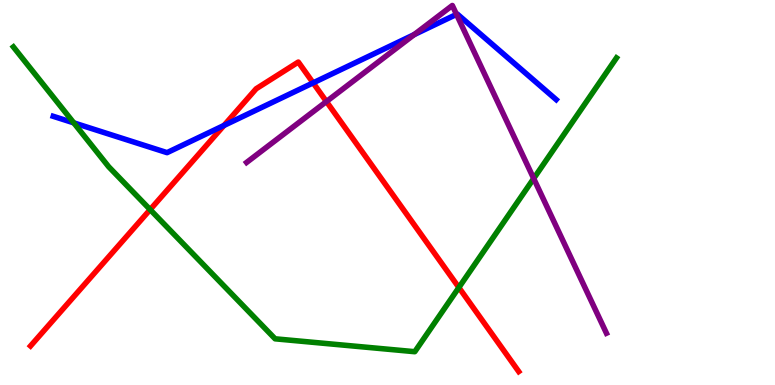[{'lines': ['blue', 'red'], 'intersections': [{'x': 2.89, 'y': 6.74}, {'x': 4.04, 'y': 7.85}]}, {'lines': ['green', 'red'], 'intersections': [{'x': 1.94, 'y': 4.56}, {'x': 5.92, 'y': 2.53}]}, {'lines': ['purple', 'red'], 'intersections': [{'x': 4.21, 'y': 7.36}]}, {'lines': ['blue', 'green'], 'intersections': [{'x': 0.952, 'y': 6.81}]}, {'lines': ['blue', 'purple'], 'intersections': [{'x': 5.34, 'y': 9.1}, {'x': 5.89, 'y': 9.63}]}, {'lines': ['green', 'purple'], 'intersections': [{'x': 6.89, 'y': 5.36}]}]